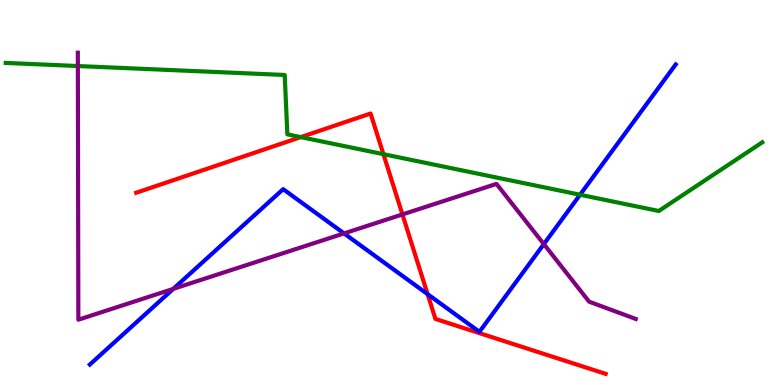[{'lines': ['blue', 'red'], 'intersections': [{'x': 5.52, 'y': 2.36}]}, {'lines': ['green', 'red'], 'intersections': [{'x': 3.88, 'y': 6.44}, {'x': 4.95, 'y': 6.0}]}, {'lines': ['purple', 'red'], 'intersections': [{'x': 5.19, 'y': 4.43}]}, {'lines': ['blue', 'green'], 'intersections': [{'x': 7.48, 'y': 4.94}]}, {'lines': ['blue', 'purple'], 'intersections': [{'x': 2.24, 'y': 2.5}, {'x': 4.44, 'y': 3.94}, {'x': 7.02, 'y': 3.66}]}, {'lines': ['green', 'purple'], 'intersections': [{'x': 1.0, 'y': 8.28}]}]